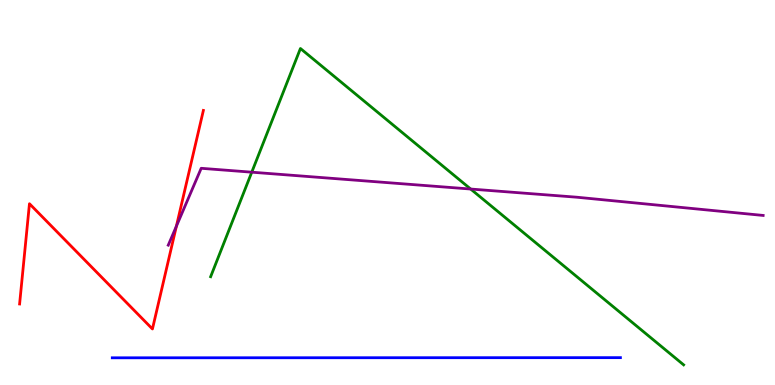[{'lines': ['blue', 'red'], 'intersections': []}, {'lines': ['green', 'red'], 'intersections': []}, {'lines': ['purple', 'red'], 'intersections': [{'x': 2.28, 'y': 4.13}]}, {'lines': ['blue', 'green'], 'intersections': []}, {'lines': ['blue', 'purple'], 'intersections': []}, {'lines': ['green', 'purple'], 'intersections': [{'x': 3.25, 'y': 5.53}, {'x': 6.07, 'y': 5.09}]}]